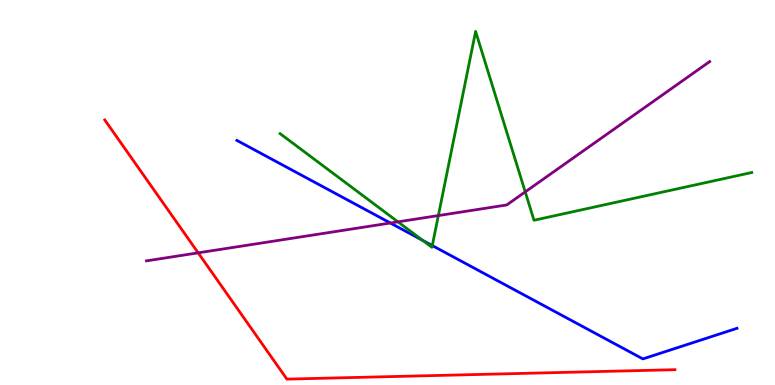[{'lines': ['blue', 'red'], 'intersections': []}, {'lines': ['green', 'red'], 'intersections': []}, {'lines': ['purple', 'red'], 'intersections': [{'x': 2.56, 'y': 3.43}]}, {'lines': ['blue', 'green'], 'intersections': [{'x': 5.46, 'y': 3.75}, {'x': 5.58, 'y': 3.62}]}, {'lines': ['blue', 'purple'], 'intersections': [{'x': 5.04, 'y': 4.21}]}, {'lines': ['green', 'purple'], 'intersections': [{'x': 5.13, 'y': 4.24}, {'x': 5.66, 'y': 4.4}, {'x': 6.78, 'y': 5.02}]}]